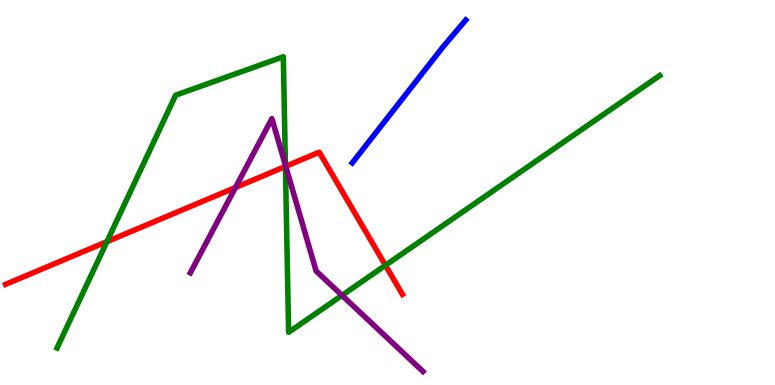[{'lines': ['blue', 'red'], 'intersections': []}, {'lines': ['green', 'red'], 'intersections': [{'x': 1.38, 'y': 3.72}, {'x': 3.68, 'y': 5.68}, {'x': 4.97, 'y': 3.11}]}, {'lines': ['purple', 'red'], 'intersections': [{'x': 3.04, 'y': 5.13}, {'x': 3.69, 'y': 5.68}]}, {'lines': ['blue', 'green'], 'intersections': []}, {'lines': ['blue', 'purple'], 'intersections': []}, {'lines': ['green', 'purple'], 'intersections': [{'x': 3.68, 'y': 5.71}, {'x': 4.41, 'y': 2.33}]}]